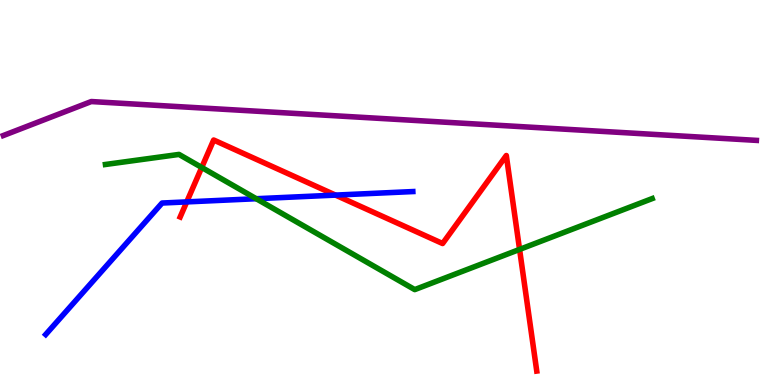[{'lines': ['blue', 'red'], 'intersections': [{'x': 2.41, 'y': 4.76}, {'x': 4.33, 'y': 4.93}]}, {'lines': ['green', 'red'], 'intersections': [{'x': 2.6, 'y': 5.65}, {'x': 6.7, 'y': 3.52}]}, {'lines': ['purple', 'red'], 'intersections': []}, {'lines': ['blue', 'green'], 'intersections': [{'x': 3.31, 'y': 4.84}]}, {'lines': ['blue', 'purple'], 'intersections': []}, {'lines': ['green', 'purple'], 'intersections': []}]